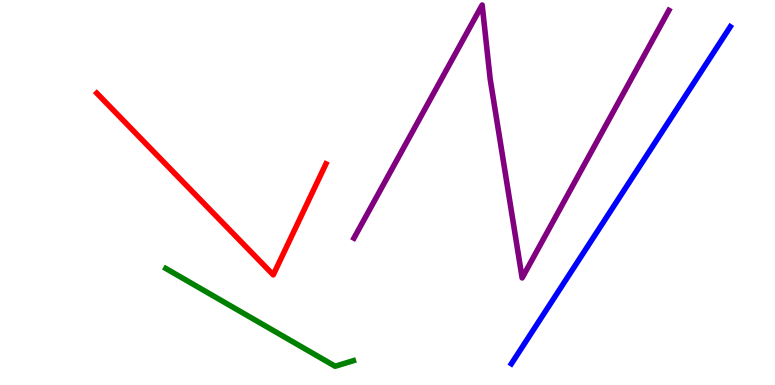[{'lines': ['blue', 'red'], 'intersections': []}, {'lines': ['green', 'red'], 'intersections': []}, {'lines': ['purple', 'red'], 'intersections': []}, {'lines': ['blue', 'green'], 'intersections': []}, {'lines': ['blue', 'purple'], 'intersections': []}, {'lines': ['green', 'purple'], 'intersections': []}]